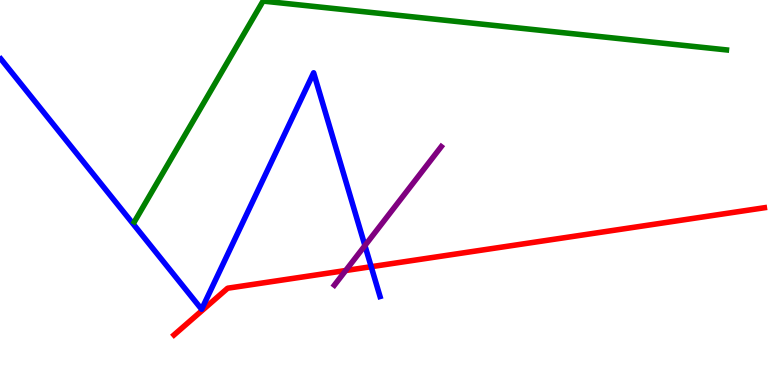[{'lines': ['blue', 'red'], 'intersections': [{'x': 4.79, 'y': 3.07}]}, {'lines': ['green', 'red'], 'intersections': []}, {'lines': ['purple', 'red'], 'intersections': [{'x': 4.46, 'y': 2.97}]}, {'lines': ['blue', 'green'], 'intersections': []}, {'lines': ['blue', 'purple'], 'intersections': [{'x': 4.71, 'y': 3.62}]}, {'lines': ['green', 'purple'], 'intersections': []}]